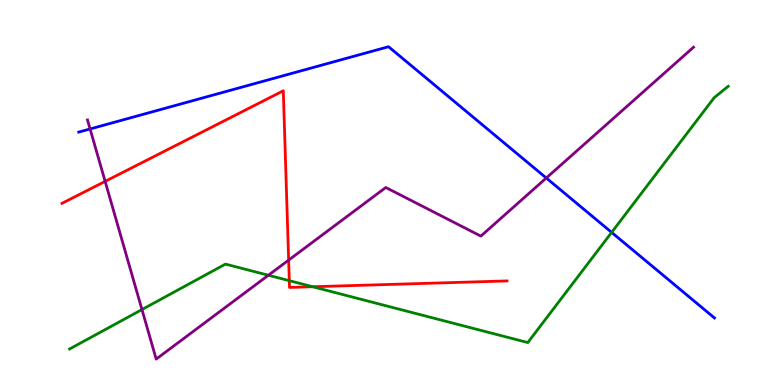[{'lines': ['blue', 'red'], 'intersections': []}, {'lines': ['green', 'red'], 'intersections': [{'x': 3.73, 'y': 2.71}, {'x': 4.03, 'y': 2.55}]}, {'lines': ['purple', 'red'], 'intersections': [{'x': 1.36, 'y': 5.29}, {'x': 3.72, 'y': 3.24}]}, {'lines': ['blue', 'green'], 'intersections': [{'x': 7.89, 'y': 3.96}]}, {'lines': ['blue', 'purple'], 'intersections': [{'x': 1.16, 'y': 6.65}, {'x': 7.05, 'y': 5.38}]}, {'lines': ['green', 'purple'], 'intersections': [{'x': 1.83, 'y': 1.96}, {'x': 3.46, 'y': 2.85}]}]